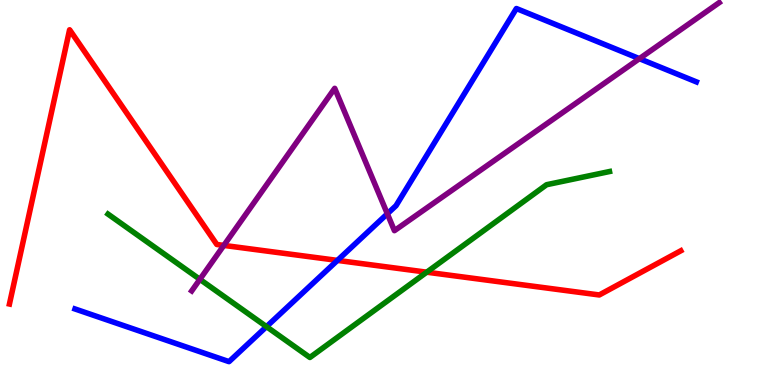[{'lines': ['blue', 'red'], 'intersections': [{'x': 4.35, 'y': 3.24}]}, {'lines': ['green', 'red'], 'intersections': [{'x': 5.51, 'y': 2.93}]}, {'lines': ['purple', 'red'], 'intersections': [{'x': 2.89, 'y': 3.63}]}, {'lines': ['blue', 'green'], 'intersections': [{'x': 3.44, 'y': 1.52}]}, {'lines': ['blue', 'purple'], 'intersections': [{'x': 5.0, 'y': 4.45}, {'x': 8.25, 'y': 8.48}]}, {'lines': ['green', 'purple'], 'intersections': [{'x': 2.58, 'y': 2.74}]}]